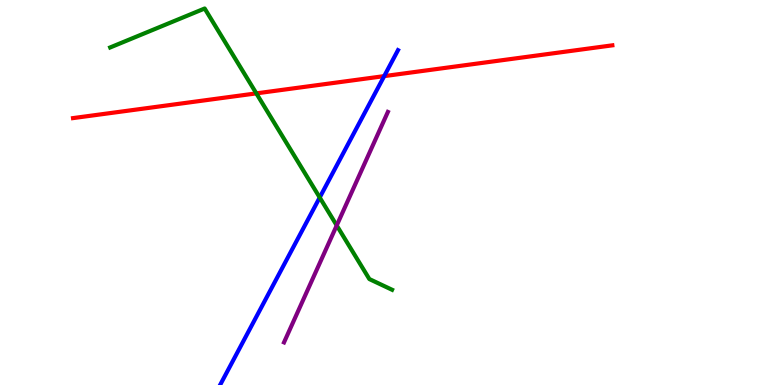[{'lines': ['blue', 'red'], 'intersections': [{'x': 4.96, 'y': 8.02}]}, {'lines': ['green', 'red'], 'intersections': [{'x': 3.31, 'y': 7.57}]}, {'lines': ['purple', 'red'], 'intersections': []}, {'lines': ['blue', 'green'], 'intersections': [{'x': 4.13, 'y': 4.87}]}, {'lines': ['blue', 'purple'], 'intersections': []}, {'lines': ['green', 'purple'], 'intersections': [{'x': 4.34, 'y': 4.14}]}]